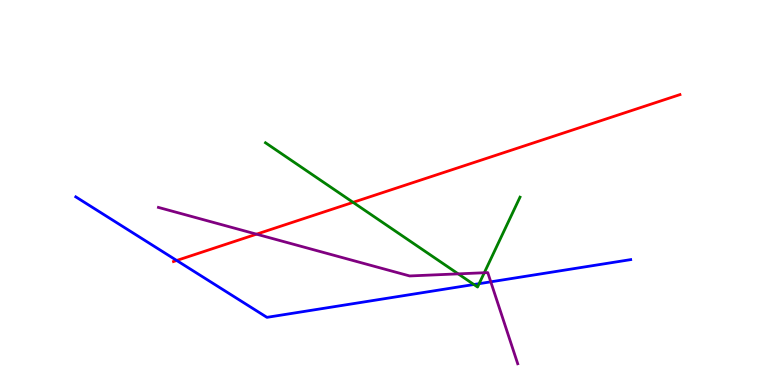[{'lines': ['blue', 'red'], 'intersections': [{'x': 2.28, 'y': 3.23}]}, {'lines': ['green', 'red'], 'intersections': [{'x': 4.56, 'y': 4.74}]}, {'lines': ['purple', 'red'], 'intersections': [{'x': 3.31, 'y': 3.92}]}, {'lines': ['blue', 'green'], 'intersections': [{'x': 6.11, 'y': 2.61}, {'x': 6.18, 'y': 2.63}]}, {'lines': ['blue', 'purple'], 'intersections': [{'x': 6.33, 'y': 2.68}]}, {'lines': ['green', 'purple'], 'intersections': [{'x': 5.91, 'y': 2.89}, {'x': 6.25, 'y': 2.92}]}]